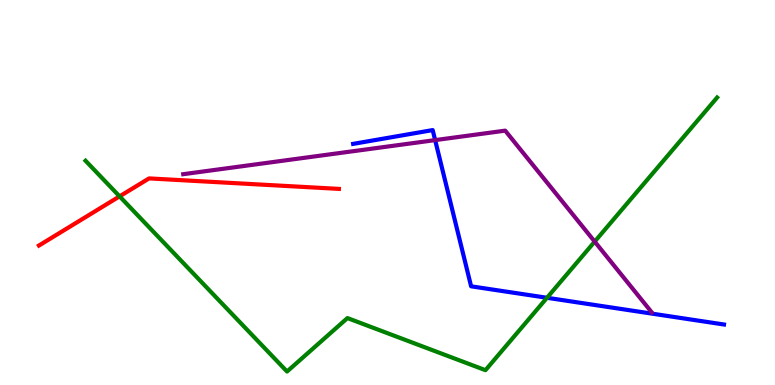[{'lines': ['blue', 'red'], 'intersections': []}, {'lines': ['green', 'red'], 'intersections': [{'x': 1.54, 'y': 4.9}]}, {'lines': ['purple', 'red'], 'intersections': []}, {'lines': ['blue', 'green'], 'intersections': [{'x': 7.06, 'y': 2.27}]}, {'lines': ['blue', 'purple'], 'intersections': [{'x': 5.61, 'y': 6.36}]}, {'lines': ['green', 'purple'], 'intersections': [{'x': 7.67, 'y': 3.72}]}]